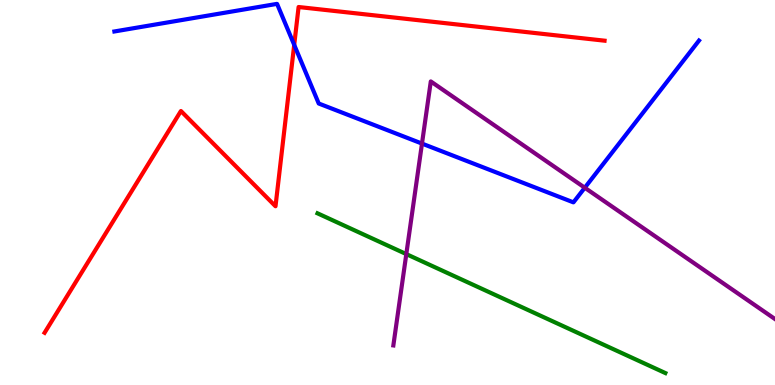[{'lines': ['blue', 'red'], 'intersections': [{'x': 3.8, 'y': 8.83}]}, {'lines': ['green', 'red'], 'intersections': []}, {'lines': ['purple', 'red'], 'intersections': []}, {'lines': ['blue', 'green'], 'intersections': []}, {'lines': ['blue', 'purple'], 'intersections': [{'x': 5.44, 'y': 6.27}, {'x': 7.55, 'y': 5.12}]}, {'lines': ['green', 'purple'], 'intersections': [{'x': 5.24, 'y': 3.4}]}]